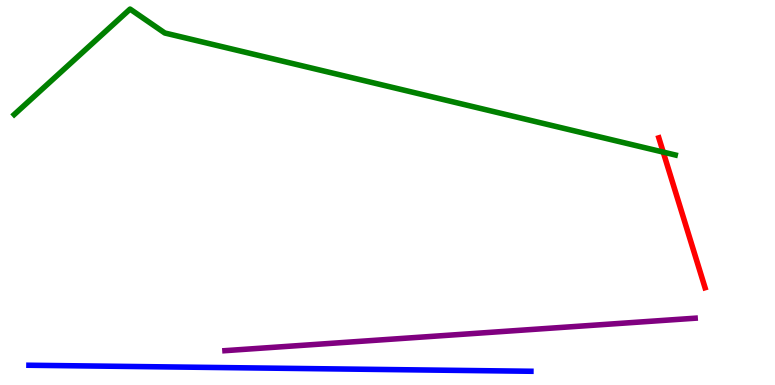[{'lines': ['blue', 'red'], 'intersections': []}, {'lines': ['green', 'red'], 'intersections': [{'x': 8.56, 'y': 6.05}]}, {'lines': ['purple', 'red'], 'intersections': []}, {'lines': ['blue', 'green'], 'intersections': []}, {'lines': ['blue', 'purple'], 'intersections': []}, {'lines': ['green', 'purple'], 'intersections': []}]